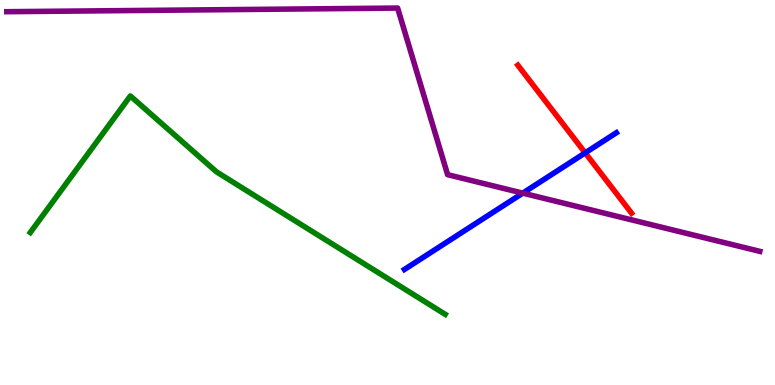[{'lines': ['blue', 'red'], 'intersections': [{'x': 7.55, 'y': 6.03}]}, {'lines': ['green', 'red'], 'intersections': []}, {'lines': ['purple', 'red'], 'intersections': []}, {'lines': ['blue', 'green'], 'intersections': []}, {'lines': ['blue', 'purple'], 'intersections': [{'x': 6.75, 'y': 4.98}]}, {'lines': ['green', 'purple'], 'intersections': []}]